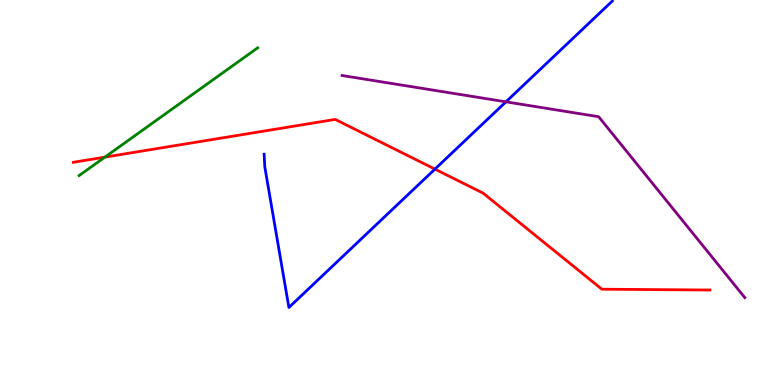[{'lines': ['blue', 'red'], 'intersections': [{'x': 5.61, 'y': 5.61}]}, {'lines': ['green', 'red'], 'intersections': [{'x': 1.35, 'y': 5.92}]}, {'lines': ['purple', 'red'], 'intersections': []}, {'lines': ['blue', 'green'], 'intersections': []}, {'lines': ['blue', 'purple'], 'intersections': [{'x': 6.53, 'y': 7.36}]}, {'lines': ['green', 'purple'], 'intersections': []}]